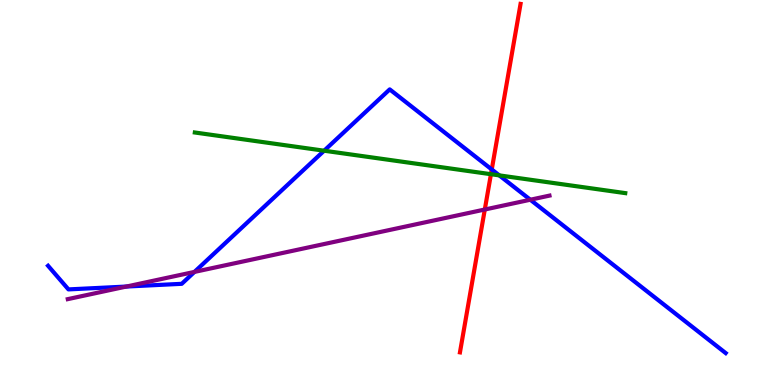[{'lines': ['blue', 'red'], 'intersections': [{'x': 6.35, 'y': 5.6}]}, {'lines': ['green', 'red'], 'intersections': [{'x': 6.33, 'y': 5.48}]}, {'lines': ['purple', 'red'], 'intersections': [{'x': 6.26, 'y': 4.56}]}, {'lines': ['blue', 'green'], 'intersections': [{'x': 4.18, 'y': 6.09}, {'x': 6.44, 'y': 5.44}]}, {'lines': ['blue', 'purple'], 'intersections': [{'x': 1.63, 'y': 2.56}, {'x': 2.51, 'y': 2.94}, {'x': 6.84, 'y': 4.81}]}, {'lines': ['green', 'purple'], 'intersections': []}]